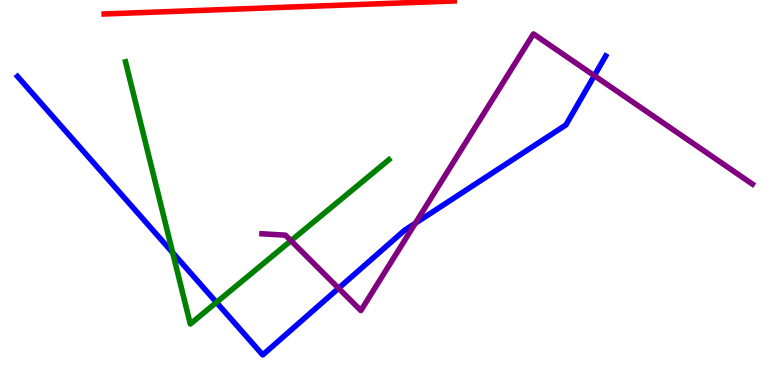[{'lines': ['blue', 'red'], 'intersections': []}, {'lines': ['green', 'red'], 'intersections': []}, {'lines': ['purple', 'red'], 'intersections': []}, {'lines': ['blue', 'green'], 'intersections': [{'x': 2.23, 'y': 3.44}, {'x': 2.79, 'y': 2.15}]}, {'lines': ['blue', 'purple'], 'intersections': [{'x': 4.37, 'y': 2.51}, {'x': 5.36, 'y': 4.2}, {'x': 7.67, 'y': 8.03}]}, {'lines': ['green', 'purple'], 'intersections': [{'x': 3.75, 'y': 3.75}]}]